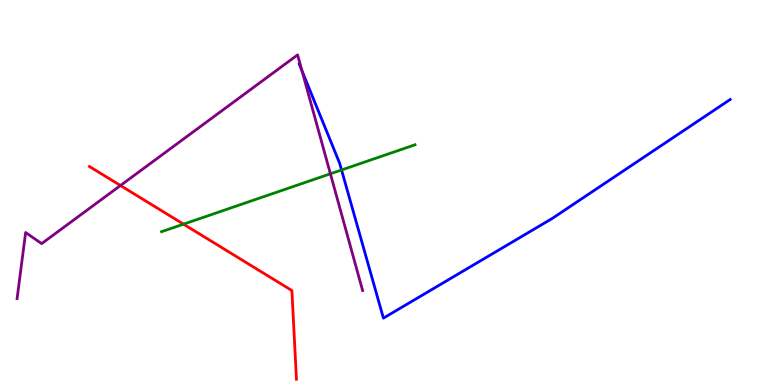[{'lines': ['blue', 'red'], 'intersections': []}, {'lines': ['green', 'red'], 'intersections': [{'x': 2.37, 'y': 4.18}]}, {'lines': ['purple', 'red'], 'intersections': [{'x': 1.55, 'y': 5.18}]}, {'lines': ['blue', 'green'], 'intersections': [{'x': 4.41, 'y': 5.59}]}, {'lines': ['blue', 'purple'], 'intersections': [{'x': 3.9, 'y': 8.16}]}, {'lines': ['green', 'purple'], 'intersections': [{'x': 4.26, 'y': 5.49}]}]